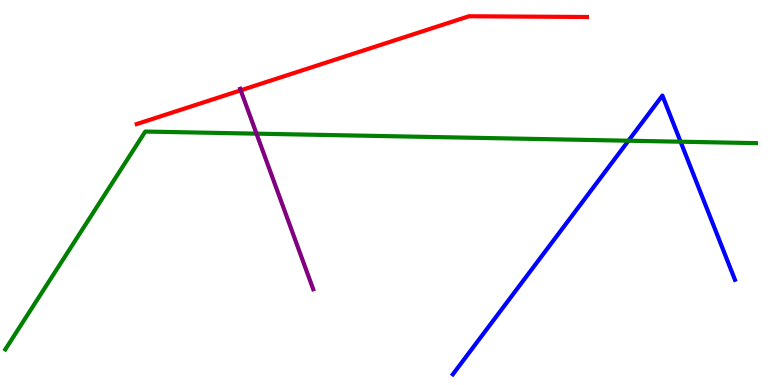[{'lines': ['blue', 'red'], 'intersections': []}, {'lines': ['green', 'red'], 'intersections': []}, {'lines': ['purple', 'red'], 'intersections': [{'x': 3.11, 'y': 7.65}]}, {'lines': ['blue', 'green'], 'intersections': [{'x': 8.11, 'y': 6.35}, {'x': 8.78, 'y': 6.32}]}, {'lines': ['blue', 'purple'], 'intersections': []}, {'lines': ['green', 'purple'], 'intersections': [{'x': 3.31, 'y': 6.53}]}]